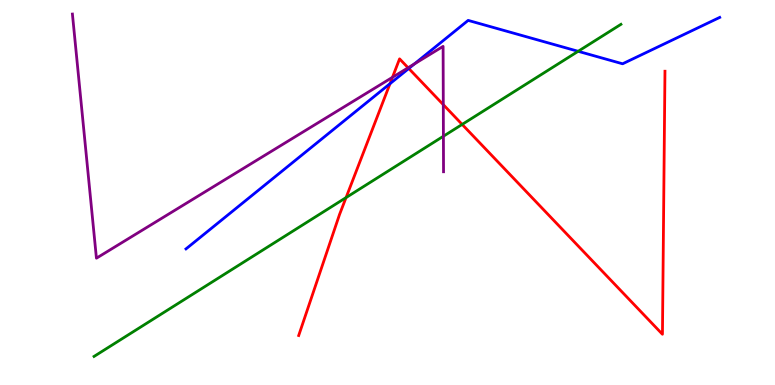[{'lines': ['blue', 'red'], 'intersections': [{'x': 5.03, 'y': 7.83}, {'x': 5.27, 'y': 8.22}]}, {'lines': ['green', 'red'], 'intersections': [{'x': 4.47, 'y': 4.87}, {'x': 5.96, 'y': 6.77}]}, {'lines': ['purple', 'red'], 'intersections': [{'x': 5.06, 'y': 7.99}, {'x': 5.27, 'y': 8.24}, {'x': 5.72, 'y': 7.28}]}, {'lines': ['blue', 'green'], 'intersections': [{'x': 7.46, 'y': 8.67}]}, {'lines': ['blue', 'purple'], 'intersections': [{'x': 5.35, 'y': 8.34}]}, {'lines': ['green', 'purple'], 'intersections': [{'x': 5.72, 'y': 6.46}]}]